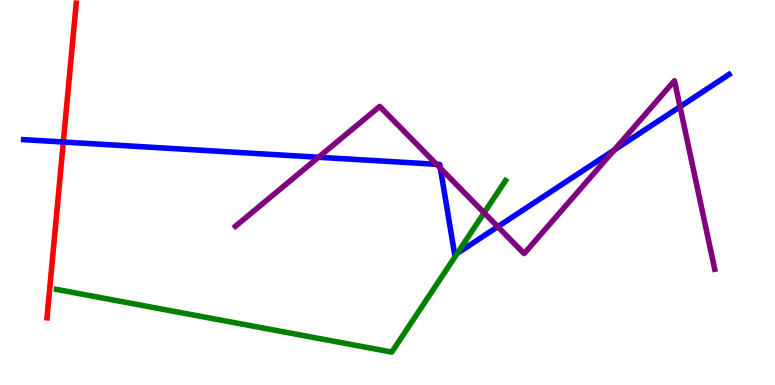[{'lines': ['blue', 'red'], 'intersections': [{'x': 0.817, 'y': 6.31}]}, {'lines': ['green', 'red'], 'intersections': []}, {'lines': ['purple', 'red'], 'intersections': []}, {'lines': ['blue', 'green'], 'intersections': [{'x': 5.9, 'y': 3.42}]}, {'lines': ['blue', 'purple'], 'intersections': [{'x': 4.11, 'y': 5.92}, {'x': 5.63, 'y': 5.73}, {'x': 5.68, 'y': 5.63}, {'x': 6.42, 'y': 4.11}, {'x': 7.92, 'y': 6.1}, {'x': 8.77, 'y': 7.23}]}, {'lines': ['green', 'purple'], 'intersections': [{'x': 6.25, 'y': 4.47}]}]